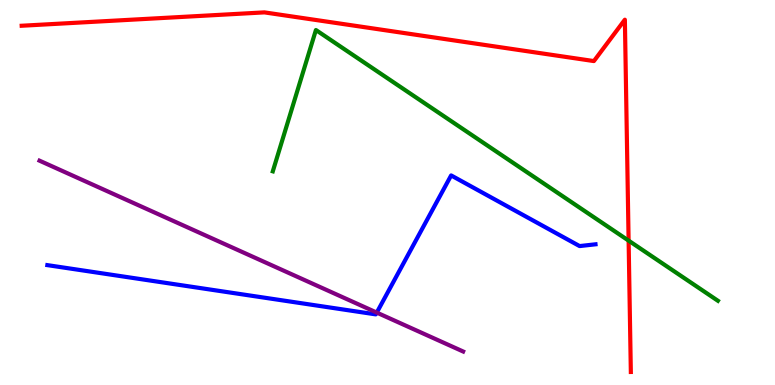[{'lines': ['blue', 'red'], 'intersections': []}, {'lines': ['green', 'red'], 'intersections': [{'x': 8.11, 'y': 3.75}]}, {'lines': ['purple', 'red'], 'intersections': []}, {'lines': ['blue', 'green'], 'intersections': []}, {'lines': ['blue', 'purple'], 'intersections': [{'x': 4.86, 'y': 1.88}]}, {'lines': ['green', 'purple'], 'intersections': []}]